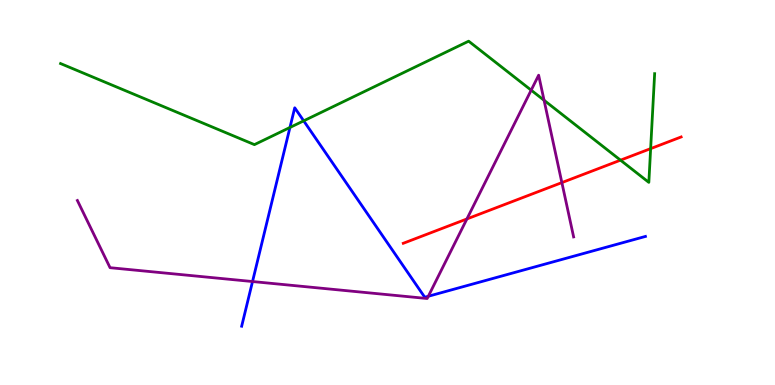[{'lines': ['blue', 'red'], 'intersections': []}, {'lines': ['green', 'red'], 'intersections': [{'x': 8.01, 'y': 5.84}, {'x': 8.4, 'y': 6.14}]}, {'lines': ['purple', 'red'], 'intersections': [{'x': 6.02, 'y': 4.31}, {'x': 7.25, 'y': 5.26}]}, {'lines': ['blue', 'green'], 'intersections': [{'x': 3.74, 'y': 6.69}, {'x': 3.92, 'y': 6.86}]}, {'lines': ['blue', 'purple'], 'intersections': [{'x': 3.26, 'y': 2.69}, {'x': 5.53, 'y': 2.3}]}, {'lines': ['green', 'purple'], 'intersections': [{'x': 6.85, 'y': 7.66}, {'x': 7.02, 'y': 7.4}]}]